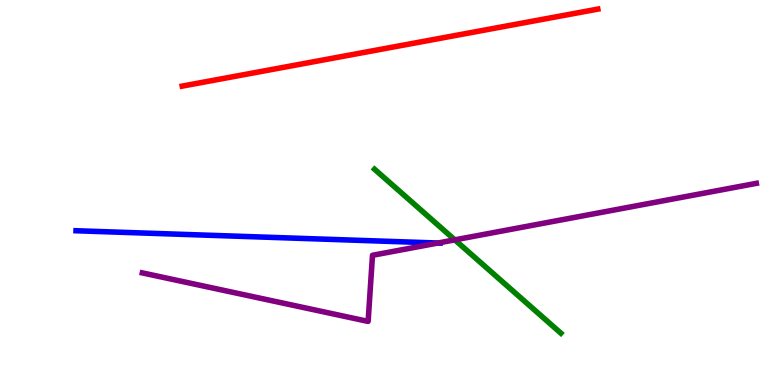[{'lines': ['blue', 'red'], 'intersections': []}, {'lines': ['green', 'red'], 'intersections': []}, {'lines': ['purple', 'red'], 'intersections': []}, {'lines': ['blue', 'green'], 'intersections': []}, {'lines': ['blue', 'purple'], 'intersections': [{'x': 5.65, 'y': 3.69}]}, {'lines': ['green', 'purple'], 'intersections': [{'x': 5.87, 'y': 3.77}]}]